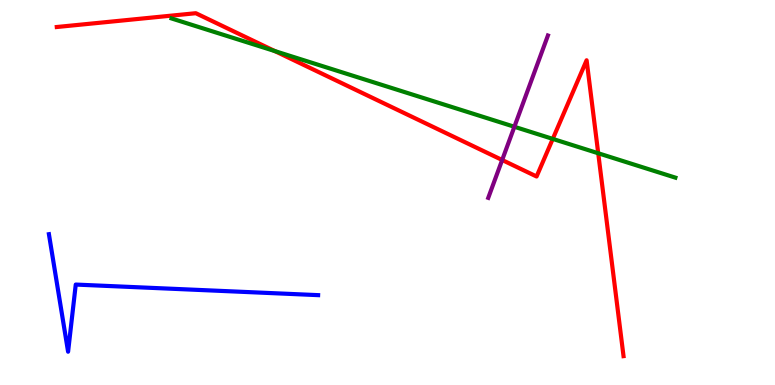[{'lines': ['blue', 'red'], 'intersections': []}, {'lines': ['green', 'red'], 'intersections': [{'x': 3.55, 'y': 8.67}, {'x': 7.13, 'y': 6.39}, {'x': 7.72, 'y': 6.02}]}, {'lines': ['purple', 'red'], 'intersections': [{'x': 6.48, 'y': 5.84}]}, {'lines': ['blue', 'green'], 'intersections': []}, {'lines': ['blue', 'purple'], 'intersections': []}, {'lines': ['green', 'purple'], 'intersections': [{'x': 6.64, 'y': 6.71}]}]